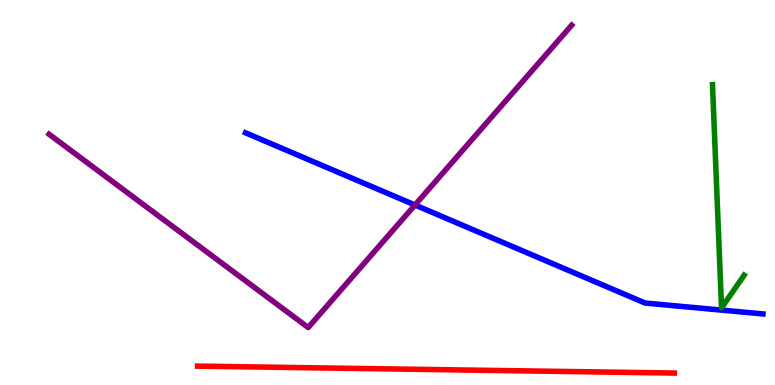[{'lines': ['blue', 'red'], 'intersections': []}, {'lines': ['green', 'red'], 'intersections': []}, {'lines': ['purple', 'red'], 'intersections': []}, {'lines': ['blue', 'green'], 'intersections': []}, {'lines': ['blue', 'purple'], 'intersections': [{'x': 5.35, 'y': 4.68}]}, {'lines': ['green', 'purple'], 'intersections': []}]